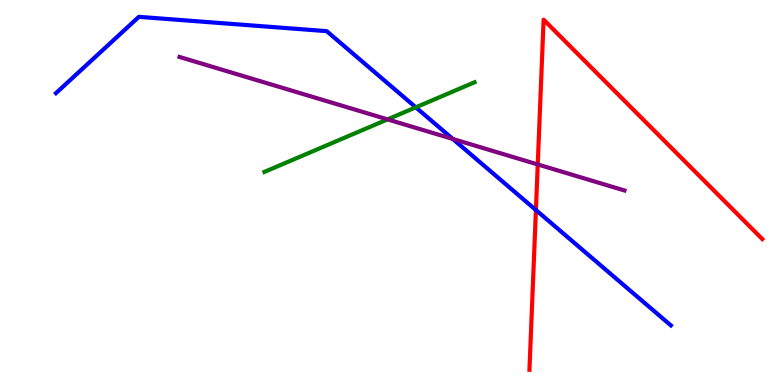[{'lines': ['blue', 'red'], 'intersections': [{'x': 6.91, 'y': 4.54}]}, {'lines': ['green', 'red'], 'intersections': []}, {'lines': ['purple', 'red'], 'intersections': [{'x': 6.94, 'y': 5.73}]}, {'lines': ['blue', 'green'], 'intersections': [{'x': 5.37, 'y': 7.21}]}, {'lines': ['blue', 'purple'], 'intersections': [{'x': 5.84, 'y': 6.39}]}, {'lines': ['green', 'purple'], 'intersections': [{'x': 5.0, 'y': 6.9}]}]